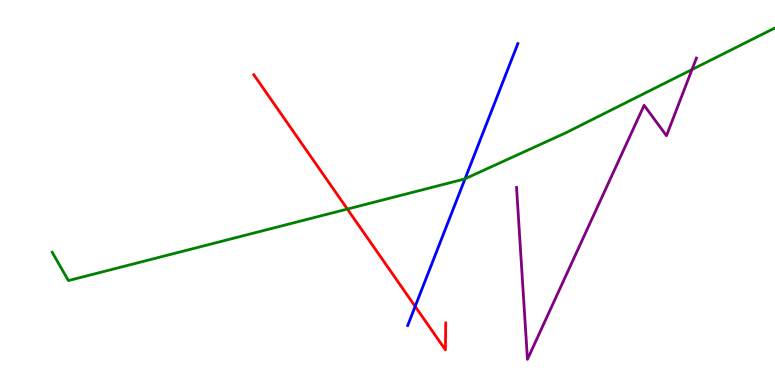[{'lines': ['blue', 'red'], 'intersections': [{'x': 5.36, 'y': 2.04}]}, {'lines': ['green', 'red'], 'intersections': [{'x': 4.48, 'y': 4.57}]}, {'lines': ['purple', 'red'], 'intersections': []}, {'lines': ['blue', 'green'], 'intersections': [{'x': 6.0, 'y': 5.36}]}, {'lines': ['blue', 'purple'], 'intersections': []}, {'lines': ['green', 'purple'], 'intersections': [{'x': 8.93, 'y': 8.19}]}]